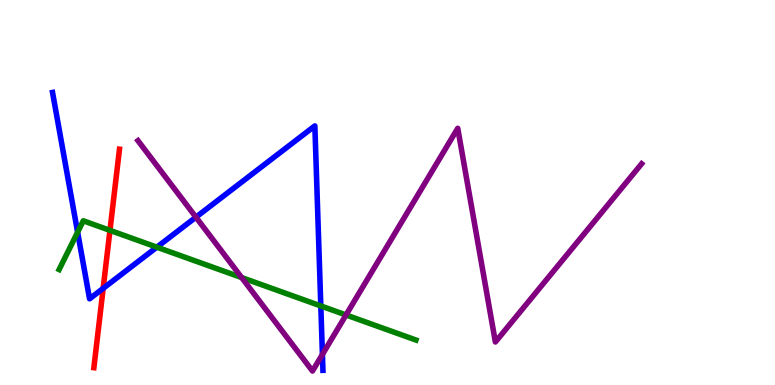[{'lines': ['blue', 'red'], 'intersections': [{'x': 1.33, 'y': 2.51}]}, {'lines': ['green', 'red'], 'intersections': [{'x': 1.42, 'y': 4.02}]}, {'lines': ['purple', 'red'], 'intersections': []}, {'lines': ['blue', 'green'], 'intersections': [{'x': 1.0, 'y': 3.97}, {'x': 2.02, 'y': 3.58}, {'x': 4.14, 'y': 2.05}]}, {'lines': ['blue', 'purple'], 'intersections': [{'x': 2.53, 'y': 4.36}, {'x': 4.16, 'y': 0.794}]}, {'lines': ['green', 'purple'], 'intersections': [{'x': 3.12, 'y': 2.79}, {'x': 4.46, 'y': 1.82}]}]